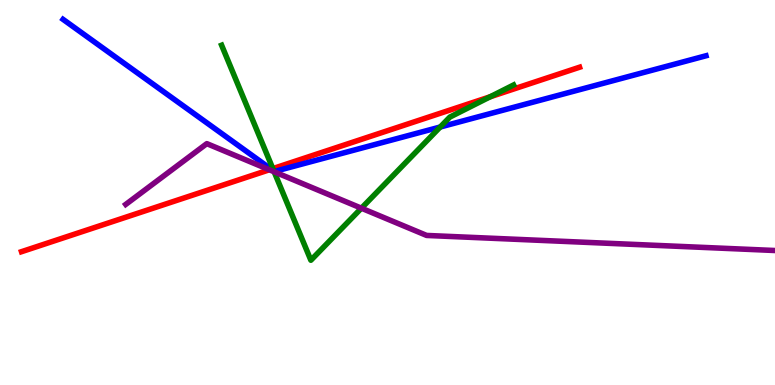[{'lines': ['blue', 'red'], 'intersections': [{'x': 3.5, 'y': 5.61}]}, {'lines': ['green', 'red'], 'intersections': [{'x': 3.52, 'y': 5.62}, {'x': 6.32, 'y': 7.49}]}, {'lines': ['purple', 'red'], 'intersections': [{'x': 3.48, 'y': 5.59}]}, {'lines': ['blue', 'green'], 'intersections': [{'x': 3.53, 'y': 5.56}, {'x': 5.68, 'y': 6.7}]}, {'lines': ['blue', 'purple'], 'intersections': []}, {'lines': ['green', 'purple'], 'intersections': [{'x': 3.54, 'y': 5.54}, {'x': 4.66, 'y': 4.59}]}]